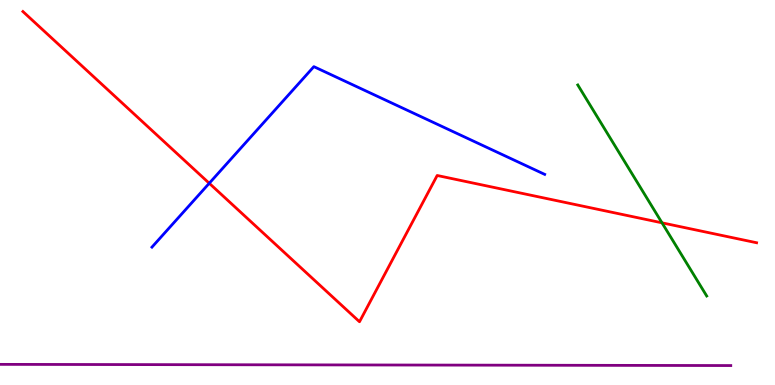[{'lines': ['blue', 'red'], 'intersections': [{'x': 2.7, 'y': 5.24}]}, {'lines': ['green', 'red'], 'intersections': [{'x': 8.54, 'y': 4.21}]}, {'lines': ['purple', 'red'], 'intersections': []}, {'lines': ['blue', 'green'], 'intersections': []}, {'lines': ['blue', 'purple'], 'intersections': []}, {'lines': ['green', 'purple'], 'intersections': []}]